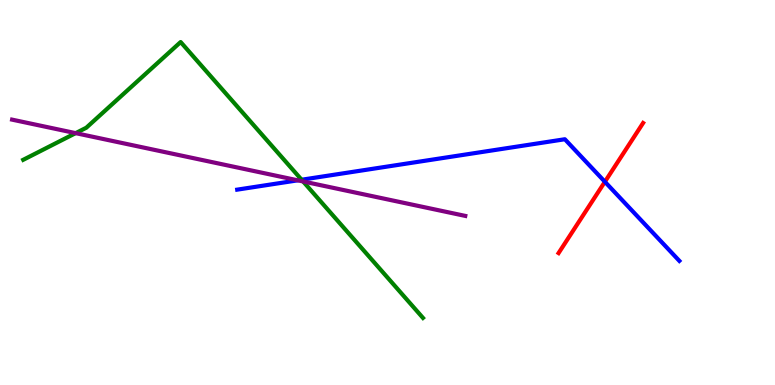[{'lines': ['blue', 'red'], 'intersections': [{'x': 7.81, 'y': 5.28}]}, {'lines': ['green', 'red'], 'intersections': []}, {'lines': ['purple', 'red'], 'intersections': []}, {'lines': ['blue', 'green'], 'intersections': [{'x': 3.89, 'y': 5.33}]}, {'lines': ['blue', 'purple'], 'intersections': [{'x': 3.84, 'y': 5.32}]}, {'lines': ['green', 'purple'], 'intersections': [{'x': 0.976, 'y': 6.54}, {'x': 3.91, 'y': 5.29}]}]